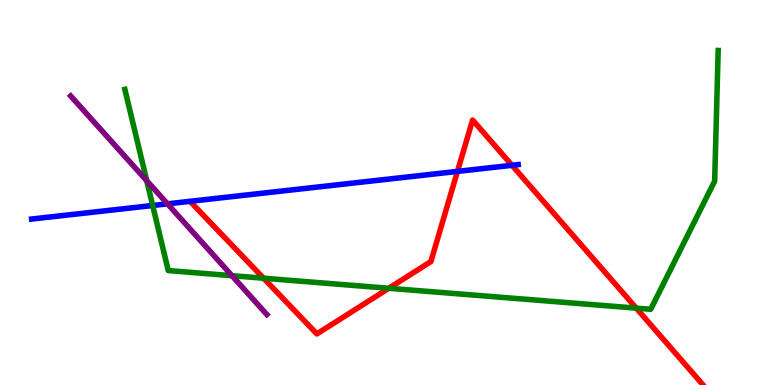[{'lines': ['blue', 'red'], 'intersections': [{'x': 5.9, 'y': 5.55}, {'x': 6.61, 'y': 5.71}]}, {'lines': ['green', 'red'], 'intersections': [{'x': 3.4, 'y': 2.77}, {'x': 5.02, 'y': 2.51}, {'x': 8.21, 'y': 2.0}]}, {'lines': ['purple', 'red'], 'intersections': []}, {'lines': ['blue', 'green'], 'intersections': [{'x': 1.97, 'y': 4.66}]}, {'lines': ['blue', 'purple'], 'intersections': [{'x': 2.16, 'y': 4.71}]}, {'lines': ['green', 'purple'], 'intersections': [{'x': 1.89, 'y': 5.31}, {'x': 2.99, 'y': 2.84}]}]